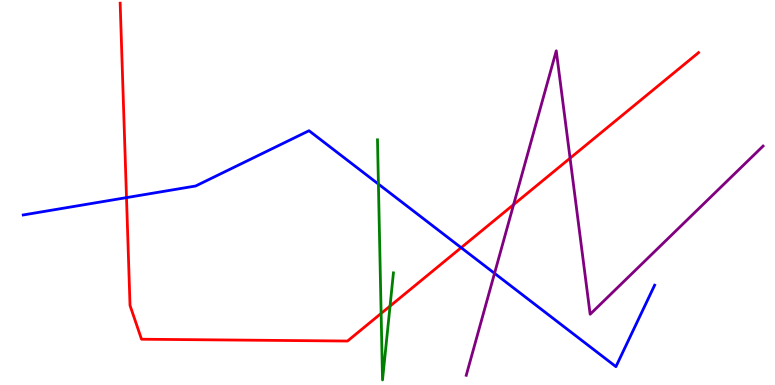[{'lines': ['blue', 'red'], 'intersections': [{'x': 1.63, 'y': 4.87}, {'x': 5.95, 'y': 3.57}]}, {'lines': ['green', 'red'], 'intersections': [{'x': 4.92, 'y': 1.86}, {'x': 5.03, 'y': 2.05}]}, {'lines': ['purple', 'red'], 'intersections': [{'x': 6.63, 'y': 4.69}, {'x': 7.36, 'y': 5.89}]}, {'lines': ['blue', 'green'], 'intersections': [{'x': 4.88, 'y': 5.22}]}, {'lines': ['blue', 'purple'], 'intersections': [{'x': 6.38, 'y': 2.9}]}, {'lines': ['green', 'purple'], 'intersections': []}]